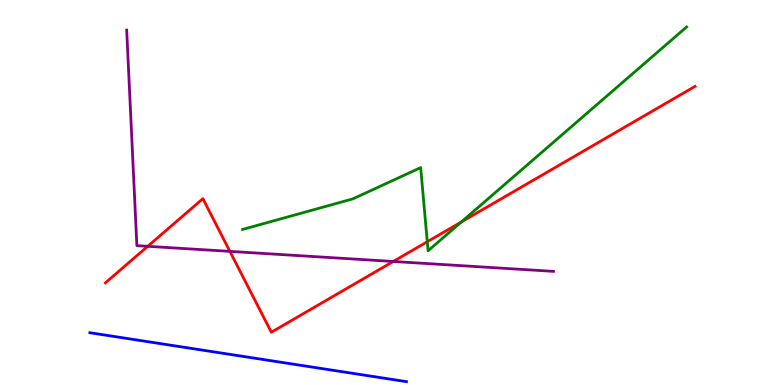[{'lines': ['blue', 'red'], 'intersections': []}, {'lines': ['green', 'red'], 'intersections': [{'x': 5.51, 'y': 3.72}, {'x': 5.95, 'y': 4.23}]}, {'lines': ['purple', 'red'], 'intersections': [{'x': 1.91, 'y': 3.6}, {'x': 2.97, 'y': 3.47}, {'x': 5.07, 'y': 3.21}]}, {'lines': ['blue', 'green'], 'intersections': []}, {'lines': ['blue', 'purple'], 'intersections': []}, {'lines': ['green', 'purple'], 'intersections': []}]